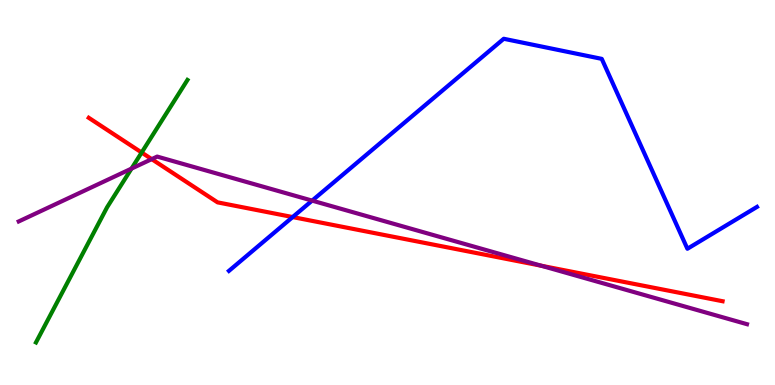[{'lines': ['blue', 'red'], 'intersections': [{'x': 3.78, 'y': 4.36}]}, {'lines': ['green', 'red'], 'intersections': [{'x': 1.83, 'y': 6.04}]}, {'lines': ['purple', 'red'], 'intersections': [{'x': 1.96, 'y': 5.87}, {'x': 6.98, 'y': 3.1}]}, {'lines': ['blue', 'green'], 'intersections': []}, {'lines': ['blue', 'purple'], 'intersections': [{'x': 4.03, 'y': 4.79}]}, {'lines': ['green', 'purple'], 'intersections': [{'x': 1.7, 'y': 5.62}]}]